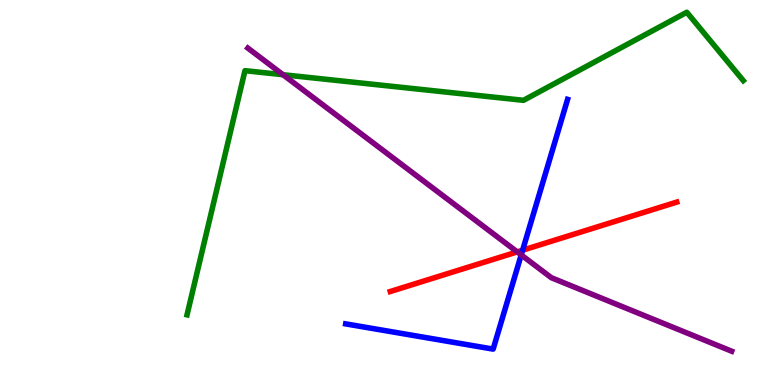[{'lines': ['blue', 'red'], 'intersections': [{'x': 6.74, 'y': 3.5}]}, {'lines': ['green', 'red'], 'intersections': []}, {'lines': ['purple', 'red'], 'intersections': [{'x': 6.67, 'y': 3.46}]}, {'lines': ['blue', 'green'], 'intersections': []}, {'lines': ['blue', 'purple'], 'intersections': [{'x': 6.73, 'y': 3.38}]}, {'lines': ['green', 'purple'], 'intersections': [{'x': 3.65, 'y': 8.06}]}]